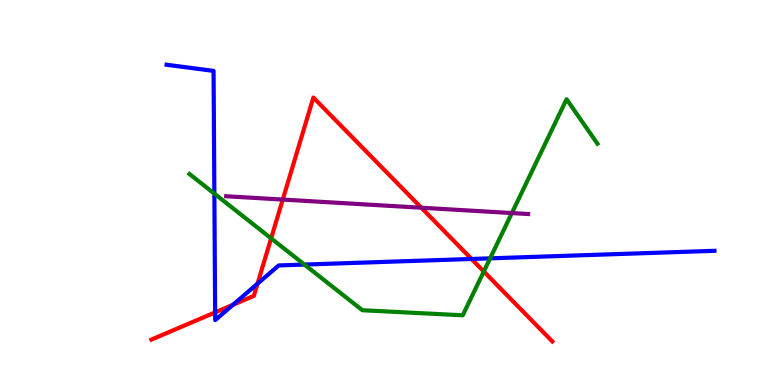[{'lines': ['blue', 'red'], 'intersections': [{'x': 2.78, 'y': 1.89}, {'x': 3.01, 'y': 2.08}, {'x': 3.32, 'y': 2.63}, {'x': 6.08, 'y': 3.27}]}, {'lines': ['green', 'red'], 'intersections': [{'x': 3.5, 'y': 3.81}, {'x': 6.24, 'y': 2.95}]}, {'lines': ['purple', 'red'], 'intersections': [{'x': 3.65, 'y': 4.82}, {'x': 5.44, 'y': 4.6}]}, {'lines': ['blue', 'green'], 'intersections': [{'x': 2.77, 'y': 4.97}, {'x': 3.93, 'y': 3.13}, {'x': 6.32, 'y': 3.29}]}, {'lines': ['blue', 'purple'], 'intersections': []}, {'lines': ['green', 'purple'], 'intersections': [{'x': 6.6, 'y': 4.47}]}]